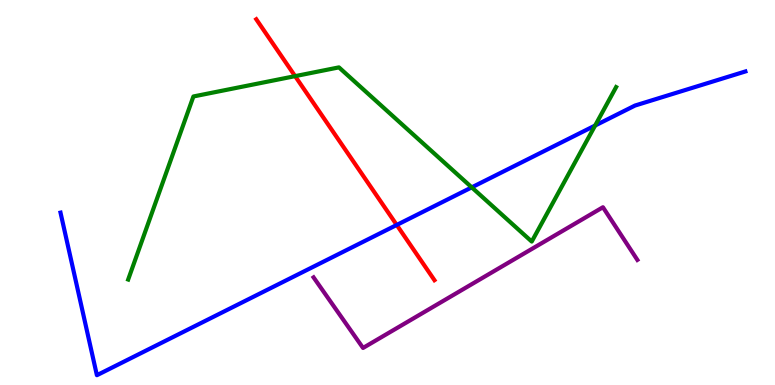[{'lines': ['blue', 'red'], 'intersections': [{'x': 5.12, 'y': 4.16}]}, {'lines': ['green', 'red'], 'intersections': [{'x': 3.81, 'y': 8.02}]}, {'lines': ['purple', 'red'], 'intersections': []}, {'lines': ['blue', 'green'], 'intersections': [{'x': 6.09, 'y': 5.13}, {'x': 7.68, 'y': 6.74}]}, {'lines': ['blue', 'purple'], 'intersections': []}, {'lines': ['green', 'purple'], 'intersections': []}]